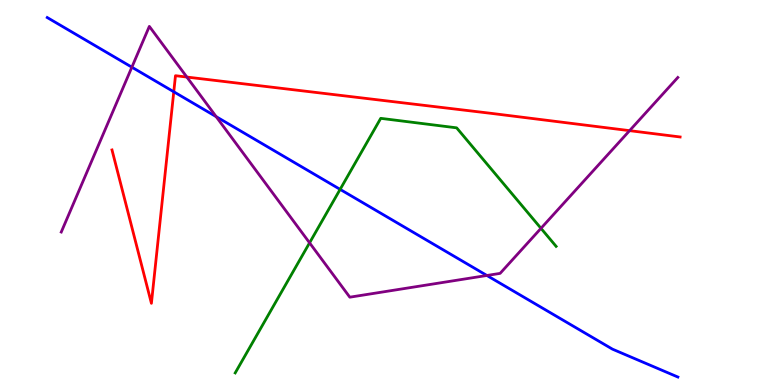[{'lines': ['blue', 'red'], 'intersections': [{'x': 2.24, 'y': 7.62}]}, {'lines': ['green', 'red'], 'intersections': []}, {'lines': ['purple', 'red'], 'intersections': [{'x': 2.41, 'y': 8.0}, {'x': 8.12, 'y': 6.61}]}, {'lines': ['blue', 'green'], 'intersections': [{'x': 4.39, 'y': 5.08}]}, {'lines': ['blue', 'purple'], 'intersections': [{'x': 1.7, 'y': 8.25}, {'x': 2.79, 'y': 6.97}, {'x': 6.28, 'y': 2.84}]}, {'lines': ['green', 'purple'], 'intersections': [{'x': 3.99, 'y': 3.69}, {'x': 6.98, 'y': 4.07}]}]